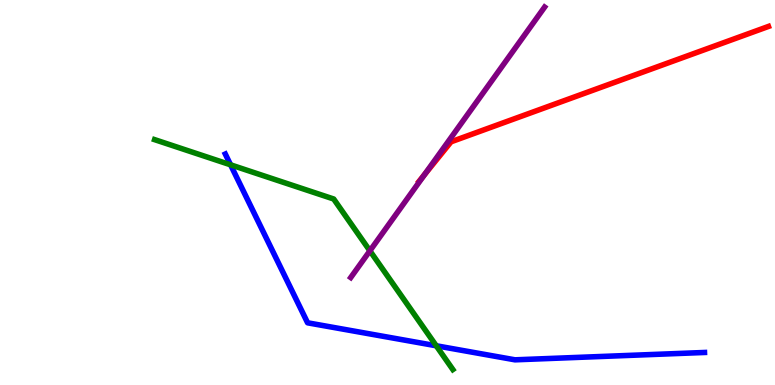[{'lines': ['blue', 'red'], 'intersections': []}, {'lines': ['green', 'red'], 'intersections': []}, {'lines': ['purple', 'red'], 'intersections': [{'x': 5.48, 'y': 5.46}]}, {'lines': ['blue', 'green'], 'intersections': [{'x': 2.98, 'y': 5.72}, {'x': 5.63, 'y': 1.02}]}, {'lines': ['blue', 'purple'], 'intersections': []}, {'lines': ['green', 'purple'], 'intersections': [{'x': 4.77, 'y': 3.49}]}]